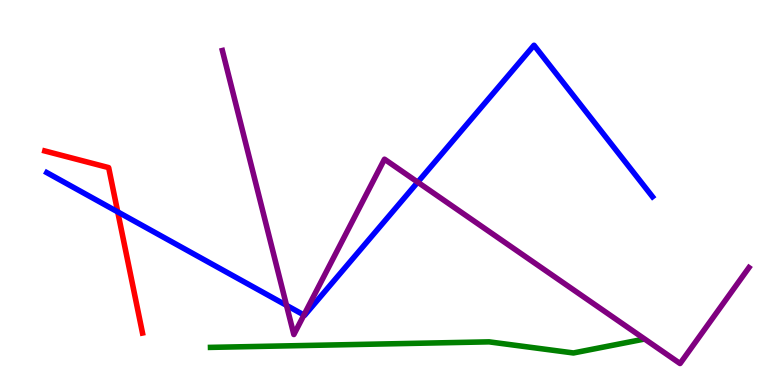[{'lines': ['blue', 'red'], 'intersections': [{'x': 1.52, 'y': 4.5}]}, {'lines': ['green', 'red'], 'intersections': []}, {'lines': ['purple', 'red'], 'intersections': []}, {'lines': ['blue', 'green'], 'intersections': []}, {'lines': ['blue', 'purple'], 'intersections': [{'x': 3.7, 'y': 2.07}, {'x': 3.92, 'y': 1.82}, {'x': 5.39, 'y': 5.27}]}, {'lines': ['green', 'purple'], 'intersections': []}]